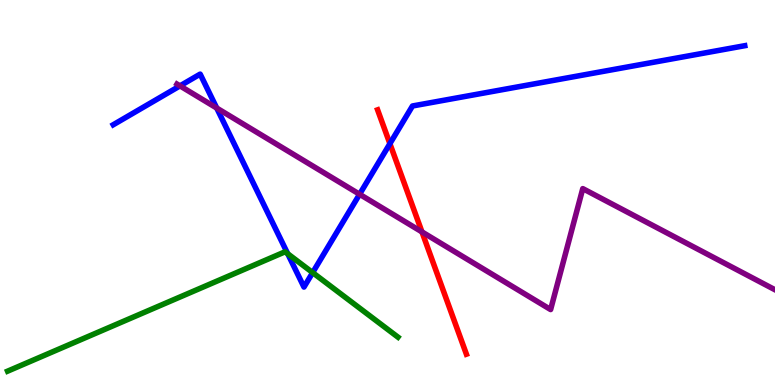[{'lines': ['blue', 'red'], 'intersections': [{'x': 5.03, 'y': 6.27}]}, {'lines': ['green', 'red'], 'intersections': []}, {'lines': ['purple', 'red'], 'intersections': [{'x': 5.44, 'y': 3.98}]}, {'lines': ['blue', 'green'], 'intersections': [{'x': 3.71, 'y': 3.41}, {'x': 4.03, 'y': 2.92}]}, {'lines': ['blue', 'purple'], 'intersections': [{'x': 2.32, 'y': 7.77}, {'x': 2.8, 'y': 7.19}, {'x': 4.64, 'y': 4.95}]}, {'lines': ['green', 'purple'], 'intersections': []}]